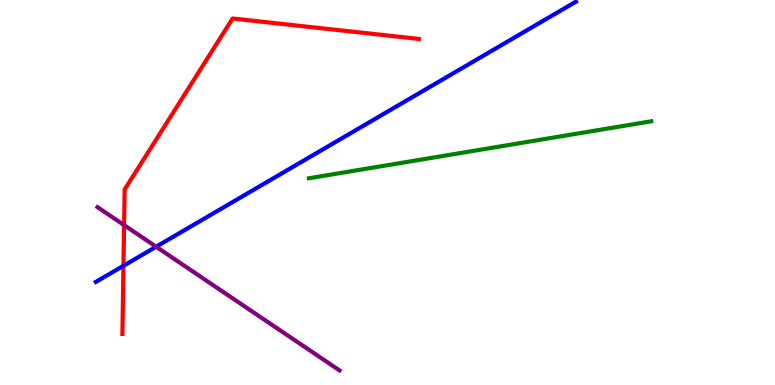[{'lines': ['blue', 'red'], 'intersections': [{'x': 1.59, 'y': 3.1}]}, {'lines': ['green', 'red'], 'intersections': []}, {'lines': ['purple', 'red'], 'intersections': [{'x': 1.6, 'y': 4.15}]}, {'lines': ['blue', 'green'], 'intersections': []}, {'lines': ['blue', 'purple'], 'intersections': [{'x': 2.01, 'y': 3.59}]}, {'lines': ['green', 'purple'], 'intersections': []}]